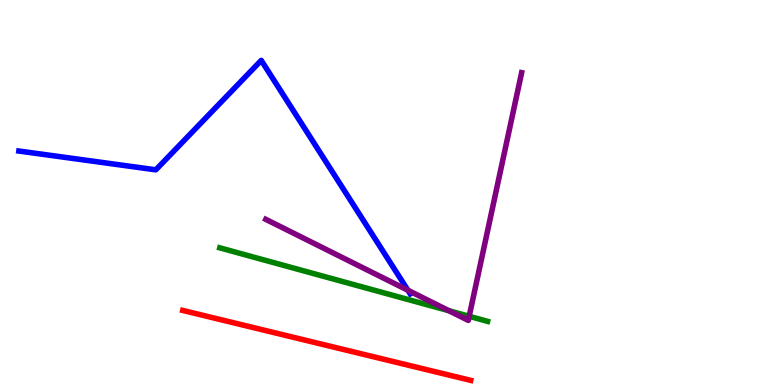[{'lines': ['blue', 'red'], 'intersections': []}, {'lines': ['green', 'red'], 'intersections': []}, {'lines': ['purple', 'red'], 'intersections': []}, {'lines': ['blue', 'green'], 'intersections': []}, {'lines': ['blue', 'purple'], 'intersections': [{'x': 5.26, 'y': 2.46}]}, {'lines': ['green', 'purple'], 'intersections': [{'x': 5.79, 'y': 1.93}, {'x': 6.05, 'y': 1.78}]}]